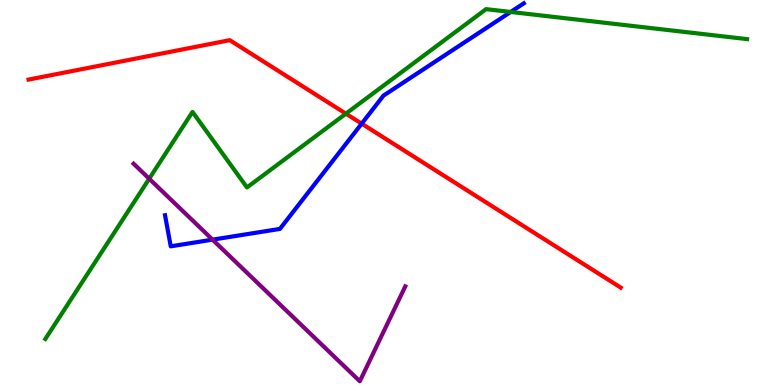[{'lines': ['blue', 'red'], 'intersections': [{'x': 4.67, 'y': 6.79}]}, {'lines': ['green', 'red'], 'intersections': [{'x': 4.46, 'y': 7.05}]}, {'lines': ['purple', 'red'], 'intersections': []}, {'lines': ['blue', 'green'], 'intersections': [{'x': 6.59, 'y': 9.69}]}, {'lines': ['blue', 'purple'], 'intersections': [{'x': 2.74, 'y': 3.78}]}, {'lines': ['green', 'purple'], 'intersections': [{'x': 1.93, 'y': 5.36}]}]